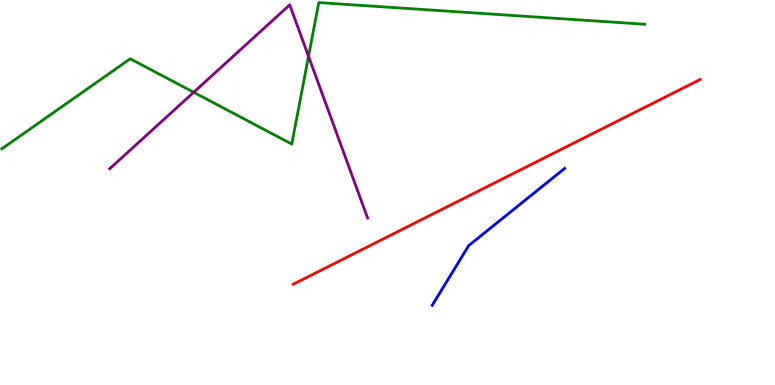[{'lines': ['blue', 'red'], 'intersections': []}, {'lines': ['green', 'red'], 'intersections': []}, {'lines': ['purple', 'red'], 'intersections': []}, {'lines': ['blue', 'green'], 'intersections': []}, {'lines': ['blue', 'purple'], 'intersections': []}, {'lines': ['green', 'purple'], 'intersections': [{'x': 2.5, 'y': 7.6}, {'x': 3.98, 'y': 8.54}]}]